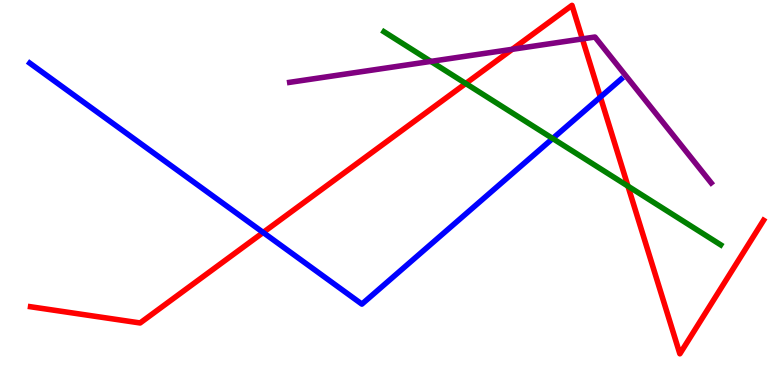[{'lines': ['blue', 'red'], 'intersections': [{'x': 3.4, 'y': 3.96}, {'x': 7.75, 'y': 7.48}]}, {'lines': ['green', 'red'], 'intersections': [{'x': 6.01, 'y': 7.83}, {'x': 8.1, 'y': 5.17}]}, {'lines': ['purple', 'red'], 'intersections': [{'x': 6.61, 'y': 8.72}, {'x': 7.51, 'y': 8.99}]}, {'lines': ['blue', 'green'], 'intersections': [{'x': 7.13, 'y': 6.4}]}, {'lines': ['blue', 'purple'], 'intersections': []}, {'lines': ['green', 'purple'], 'intersections': [{'x': 5.56, 'y': 8.41}]}]